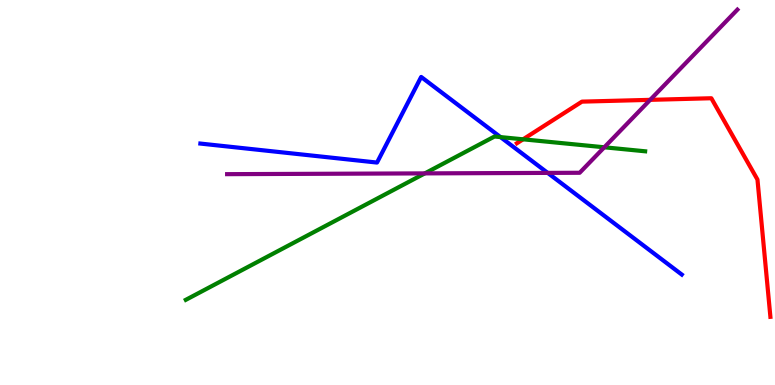[{'lines': ['blue', 'red'], 'intersections': []}, {'lines': ['green', 'red'], 'intersections': [{'x': 6.75, 'y': 6.38}]}, {'lines': ['purple', 'red'], 'intersections': [{'x': 8.39, 'y': 7.41}]}, {'lines': ['blue', 'green'], 'intersections': [{'x': 6.46, 'y': 6.44}]}, {'lines': ['blue', 'purple'], 'intersections': [{'x': 7.07, 'y': 5.51}]}, {'lines': ['green', 'purple'], 'intersections': [{'x': 5.48, 'y': 5.5}, {'x': 7.8, 'y': 6.17}]}]